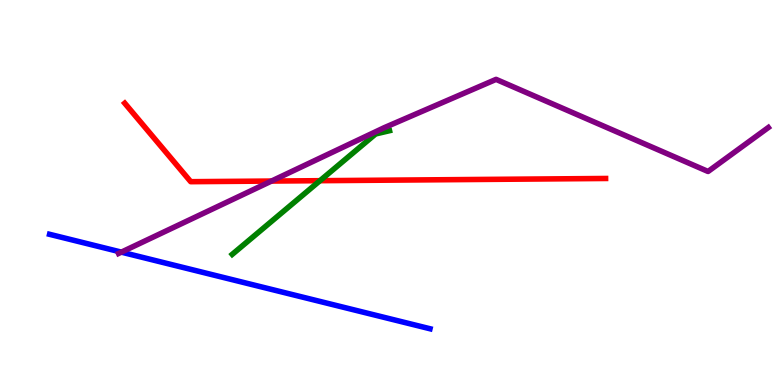[{'lines': ['blue', 'red'], 'intersections': []}, {'lines': ['green', 'red'], 'intersections': [{'x': 4.13, 'y': 5.31}]}, {'lines': ['purple', 'red'], 'intersections': [{'x': 3.5, 'y': 5.3}]}, {'lines': ['blue', 'green'], 'intersections': []}, {'lines': ['blue', 'purple'], 'intersections': [{'x': 1.57, 'y': 3.45}]}, {'lines': ['green', 'purple'], 'intersections': []}]